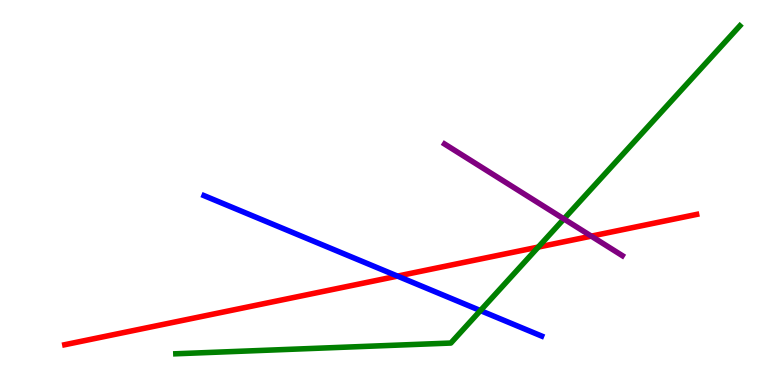[{'lines': ['blue', 'red'], 'intersections': [{'x': 5.13, 'y': 2.83}]}, {'lines': ['green', 'red'], 'intersections': [{'x': 6.95, 'y': 3.58}]}, {'lines': ['purple', 'red'], 'intersections': [{'x': 7.63, 'y': 3.87}]}, {'lines': ['blue', 'green'], 'intersections': [{'x': 6.2, 'y': 1.93}]}, {'lines': ['blue', 'purple'], 'intersections': []}, {'lines': ['green', 'purple'], 'intersections': [{'x': 7.28, 'y': 4.31}]}]